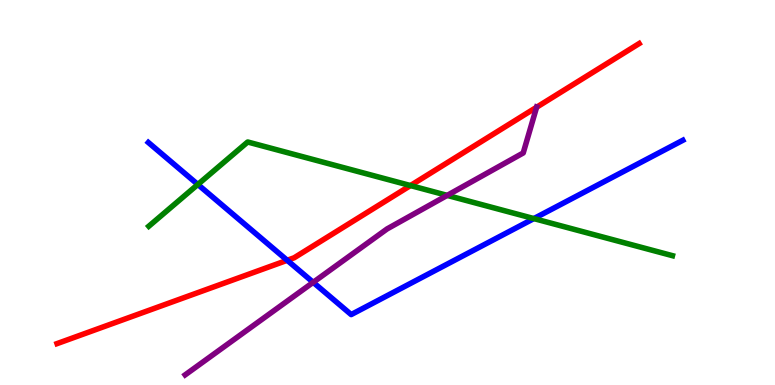[{'lines': ['blue', 'red'], 'intersections': [{'x': 3.71, 'y': 3.24}]}, {'lines': ['green', 'red'], 'intersections': [{'x': 5.3, 'y': 5.18}]}, {'lines': ['purple', 'red'], 'intersections': [{'x': 6.92, 'y': 7.21}]}, {'lines': ['blue', 'green'], 'intersections': [{'x': 2.55, 'y': 5.21}, {'x': 6.89, 'y': 4.32}]}, {'lines': ['blue', 'purple'], 'intersections': [{'x': 4.04, 'y': 2.67}]}, {'lines': ['green', 'purple'], 'intersections': [{'x': 5.77, 'y': 4.93}]}]